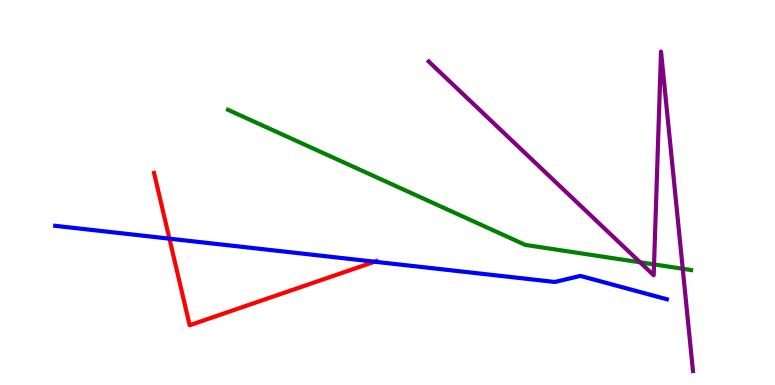[{'lines': ['blue', 'red'], 'intersections': [{'x': 2.19, 'y': 3.8}, {'x': 4.83, 'y': 3.2}]}, {'lines': ['green', 'red'], 'intersections': []}, {'lines': ['purple', 'red'], 'intersections': []}, {'lines': ['blue', 'green'], 'intersections': []}, {'lines': ['blue', 'purple'], 'intersections': []}, {'lines': ['green', 'purple'], 'intersections': [{'x': 8.26, 'y': 3.19}, {'x': 8.44, 'y': 3.13}, {'x': 8.81, 'y': 3.02}]}]